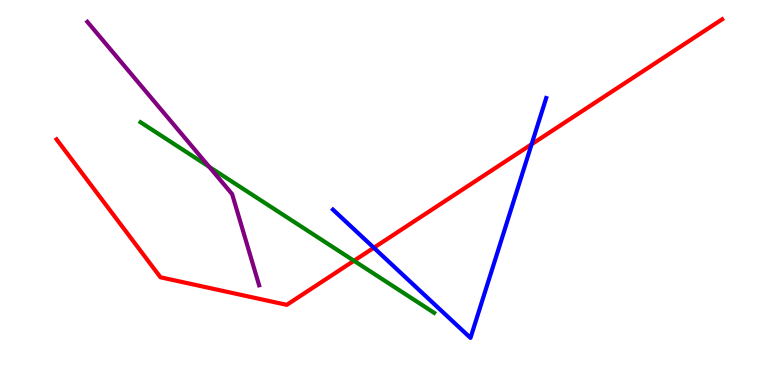[{'lines': ['blue', 'red'], 'intersections': [{'x': 4.82, 'y': 3.57}, {'x': 6.86, 'y': 6.25}]}, {'lines': ['green', 'red'], 'intersections': [{'x': 4.57, 'y': 3.23}]}, {'lines': ['purple', 'red'], 'intersections': []}, {'lines': ['blue', 'green'], 'intersections': []}, {'lines': ['blue', 'purple'], 'intersections': []}, {'lines': ['green', 'purple'], 'intersections': [{'x': 2.7, 'y': 5.67}]}]